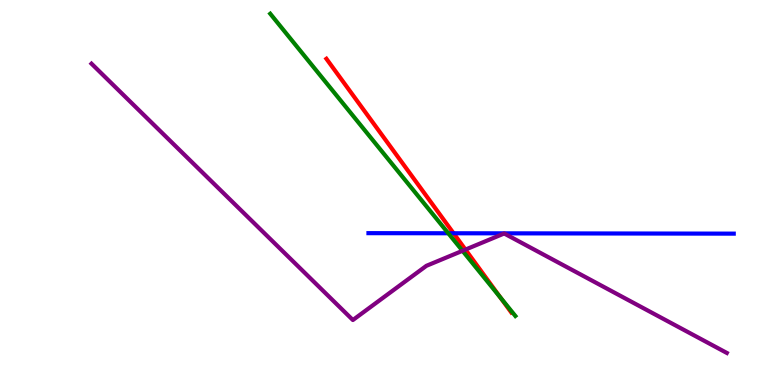[{'lines': ['blue', 'red'], 'intersections': [{'x': 5.85, 'y': 3.94}]}, {'lines': ['green', 'red'], 'intersections': [{'x': 6.46, 'y': 2.27}]}, {'lines': ['purple', 'red'], 'intersections': [{'x': 6.01, 'y': 3.52}]}, {'lines': ['blue', 'green'], 'intersections': [{'x': 5.78, 'y': 3.94}]}, {'lines': ['blue', 'purple'], 'intersections': []}, {'lines': ['green', 'purple'], 'intersections': [{'x': 5.97, 'y': 3.49}]}]